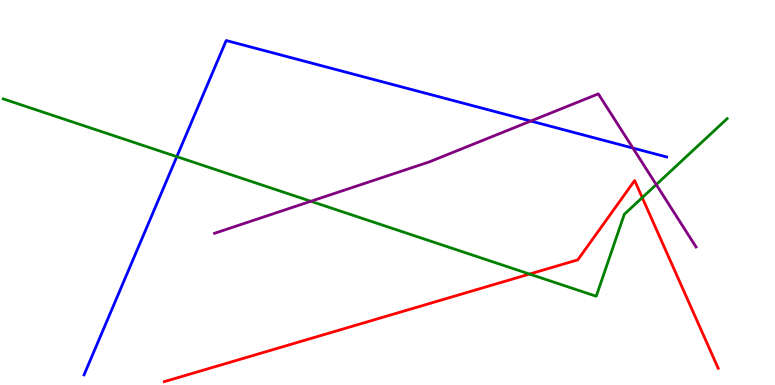[{'lines': ['blue', 'red'], 'intersections': []}, {'lines': ['green', 'red'], 'intersections': [{'x': 6.83, 'y': 2.88}, {'x': 8.29, 'y': 4.87}]}, {'lines': ['purple', 'red'], 'intersections': []}, {'lines': ['blue', 'green'], 'intersections': [{'x': 2.28, 'y': 5.93}]}, {'lines': ['blue', 'purple'], 'intersections': [{'x': 6.85, 'y': 6.86}, {'x': 8.17, 'y': 6.15}]}, {'lines': ['green', 'purple'], 'intersections': [{'x': 4.01, 'y': 4.77}, {'x': 8.47, 'y': 5.21}]}]